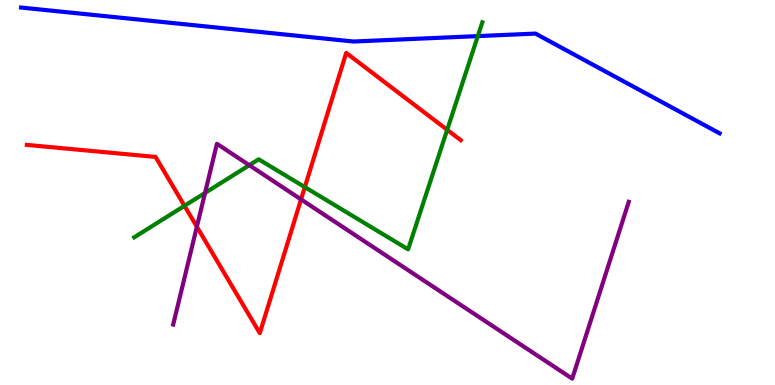[{'lines': ['blue', 'red'], 'intersections': []}, {'lines': ['green', 'red'], 'intersections': [{'x': 2.38, 'y': 4.65}, {'x': 3.93, 'y': 5.14}, {'x': 5.77, 'y': 6.63}]}, {'lines': ['purple', 'red'], 'intersections': [{'x': 2.54, 'y': 4.11}, {'x': 3.88, 'y': 4.82}]}, {'lines': ['blue', 'green'], 'intersections': [{'x': 6.17, 'y': 9.06}]}, {'lines': ['blue', 'purple'], 'intersections': []}, {'lines': ['green', 'purple'], 'intersections': [{'x': 2.65, 'y': 4.99}, {'x': 3.22, 'y': 5.71}]}]